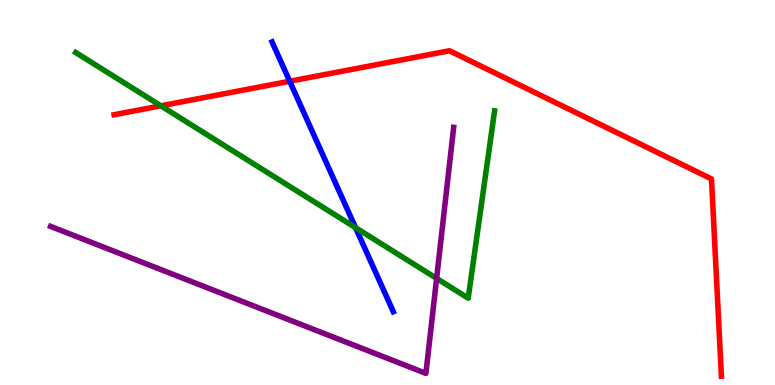[{'lines': ['blue', 'red'], 'intersections': [{'x': 3.74, 'y': 7.89}]}, {'lines': ['green', 'red'], 'intersections': [{'x': 2.08, 'y': 7.25}]}, {'lines': ['purple', 'red'], 'intersections': []}, {'lines': ['blue', 'green'], 'intersections': [{'x': 4.59, 'y': 4.09}]}, {'lines': ['blue', 'purple'], 'intersections': []}, {'lines': ['green', 'purple'], 'intersections': [{'x': 5.63, 'y': 2.77}]}]